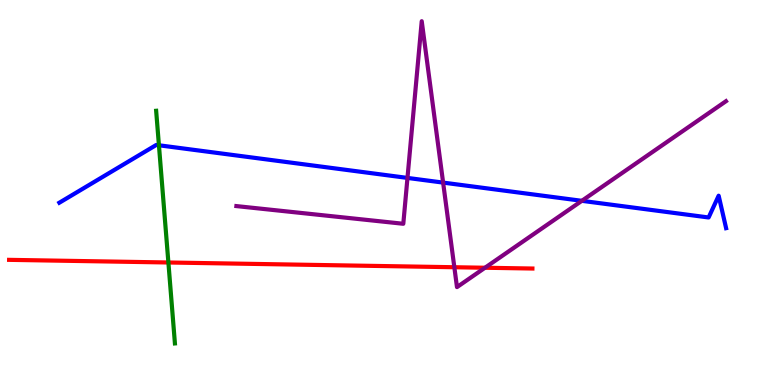[{'lines': ['blue', 'red'], 'intersections': []}, {'lines': ['green', 'red'], 'intersections': [{'x': 2.17, 'y': 3.18}]}, {'lines': ['purple', 'red'], 'intersections': [{'x': 5.86, 'y': 3.06}, {'x': 6.26, 'y': 3.05}]}, {'lines': ['blue', 'green'], 'intersections': [{'x': 2.05, 'y': 6.23}]}, {'lines': ['blue', 'purple'], 'intersections': [{'x': 5.26, 'y': 5.38}, {'x': 5.72, 'y': 5.26}, {'x': 7.51, 'y': 4.78}]}, {'lines': ['green', 'purple'], 'intersections': []}]